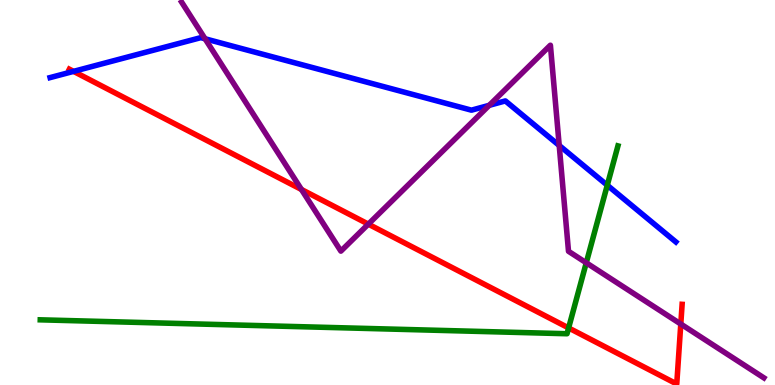[{'lines': ['blue', 'red'], 'intersections': [{'x': 0.949, 'y': 8.15}]}, {'lines': ['green', 'red'], 'intersections': [{'x': 7.34, 'y': 1.48}]}, {'lines': ['purple', 'red'], 'intersections': [{'x': 3.89, 'y': 5.08}, {'x': 4.75, 'y': 4.18}, {'x': 8.78, 'y': 1.58}]}, {'lines': ['blue', 'green'], 'intersections': [{'x': 7.84, 'y': 5.19}]}, {'lines': ['blue', 'purple'], 'intersections': [{'x': 2.65, 'y': 8.99}, {'x': 6.31, 'y': 7.26}, {'x': 7.22, 'y': 6.22}]}, {'lines': ['green', 'purple'], 'intersections': [{'x': 7.56, 'y': 3.17}]}]